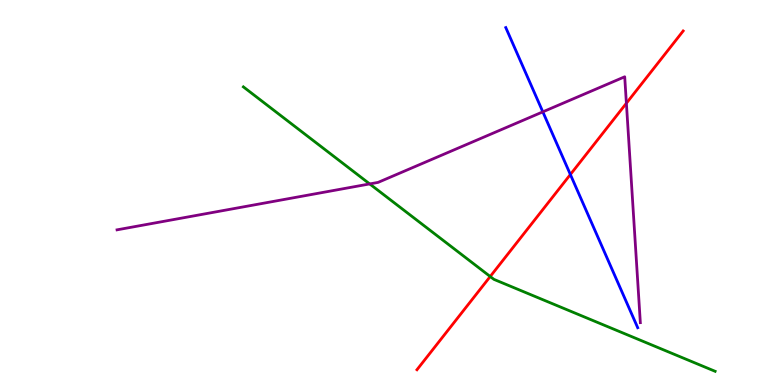[{'lines': ['blue', 'red'], 'intersections': [{'x': 7.36, 'y': 5.47}]}, {'lines': ['green', 'red'], 'intersections': [{'x': 6.33, 'y': 2.82}]}, {'lines': ['purple', 'red'], 'intersections': [{'x': 8.08, 'y': 7.32}]}, {'lines': ['blue', 'green'], 'intersections': []}, {'lines': ['blue', 'purple'], 'intersections': [{'x': 7.0, 'y': 7.09}]}, {'lines': ['green', 'purple'], 'intersections': [{'x': 4.77, 'y': 5.22}]}]